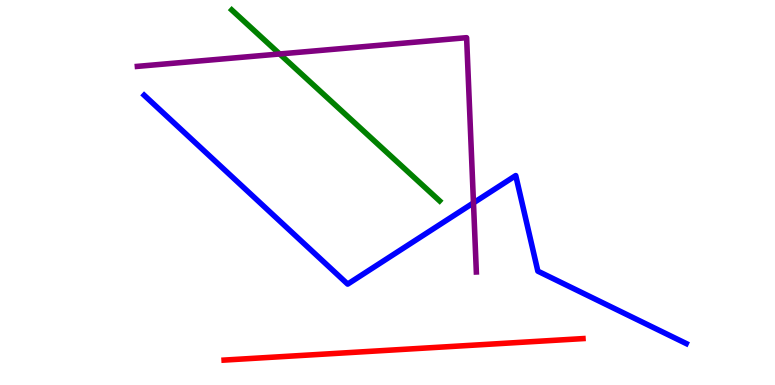[{'lines': ['blue', 'red'], 'intersections': []}, {'lines': ['green', 'red'], 'intersections': []}, {'lines': ['purple', 'red'], 'intersections': []}, {'lines': ['blue', 'green'], 'intersections': []}, {'lines': ['blue', 'purple'], 'intersections': [{'x': 6.11, 'y': 4.73}]}, {'lines': ['green', 'purple'], 'intersections': [{'x': 3.61, 'y': 8.6}]}]